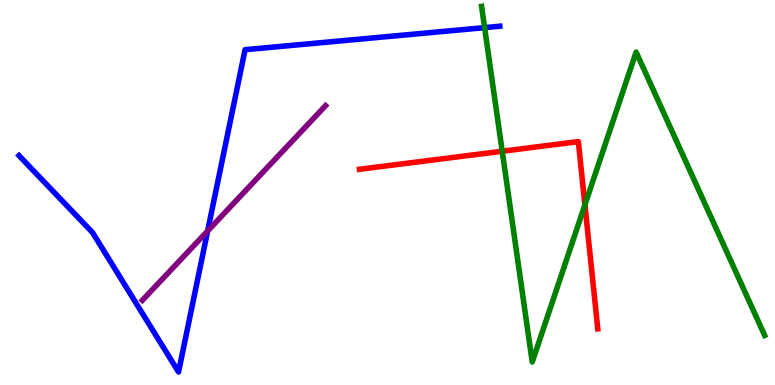[{'lines': ['blue', 'red'], 'intersections': []}, {'lines': ['green', 'red'], 'intersections': [{'x': 6.48, 'y': 6.07}, {'x': 7.55, 'y': 4.68}]}, {'lines': ['purple', 'red'], 'intersections': []}, {'lines': ['blue', 'green'], 'intersections': [{'x': 6.25, 'y': 9.28}]}, {'lines': ['blue', 'purple'], 'intersections': [{'x': 2.68, 'y': 4.0}]}, {'lines': ['green', 'purple'], 'intersections': []}]